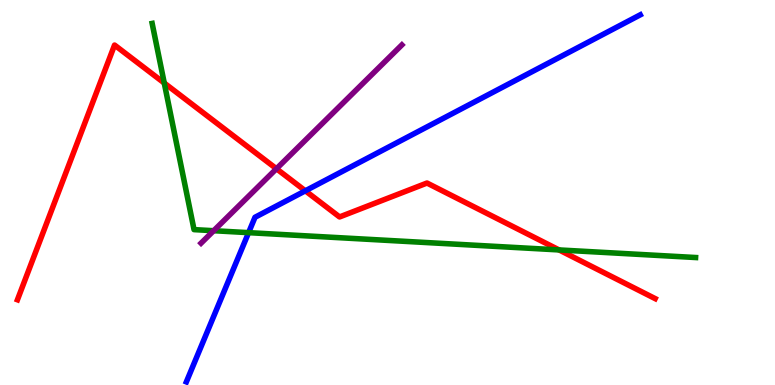[{'lines': ['blue', 'red'], 'intersections': [{'x': 3.94, 'y': 5.04}]}, {'lines': ['green', 'red'], 'intersections': [{'x': 2.12, 'y': 7.84}, {'x': 7.21, 'y': 3.51}]}, {'lines': ['purple', 'red'], 'intersections': [{'x': 3.57, 'y': 5.62}]}, {'lines': ['blue', 'green'], 'intersections': [{'x': 3.21, 'y': 3.96}]}, {'lines': ['blue', 'purple'], 'intersections': []}, {'lines': ['green', 'purple'], 'intersections': [{'x': 2.76, 'y': 4.01}]}]